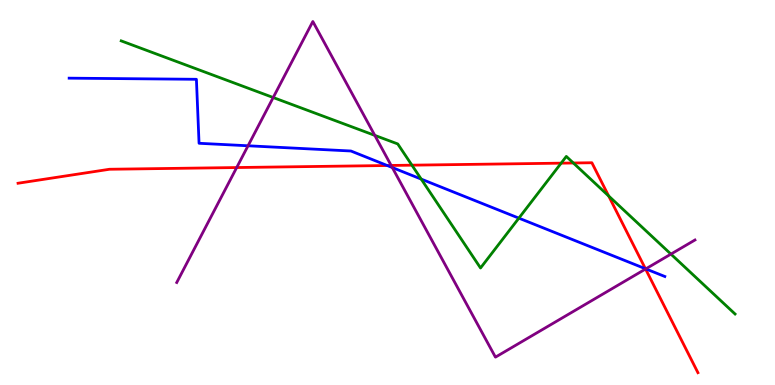[{'lines': ['blue', 'red'], 'intersections': [{'x': 5.0, 'y': 5.7}, {'x': 8.33, 'y': 3.02}]}, {'lines': ['green', 'red'], 'intersections': [{'x': 5.32, 'y': 5.71}, {'x': 7.24, 'y': 5.76}, {'x': 7.4, 'y': 5.77}, {'x': 7.85, 'y': 4.91}]}, {'lines': ['purple', 'red'], 'intersections': [{'x': 3.05, 'y': 5.65}, {'x': 5.05, 'y': 5.7}, {'x': 8.33, 'y': 3.01}]}, {'lines': ['blue', 'green'], 'intersections': [{'x': 5.44, 'y': 5.35}, {'x': 6.7, 'y': 4.33}]}, {'lines': ['blue', 'purple'], 'intersections': [{'x': 3.2, 'y': 6.21}, {'x': 5.06, 'y': 5.65}, {'x': 8.33, 'y': 3.02}]}, {'lines': ['green', 'purple'], 'intersections': [{'x': 3.53, 'y': 7.47}, {'x': 4.84, 'y': 6.48}, {'x': 8.66, 'y': 3.4}]}]